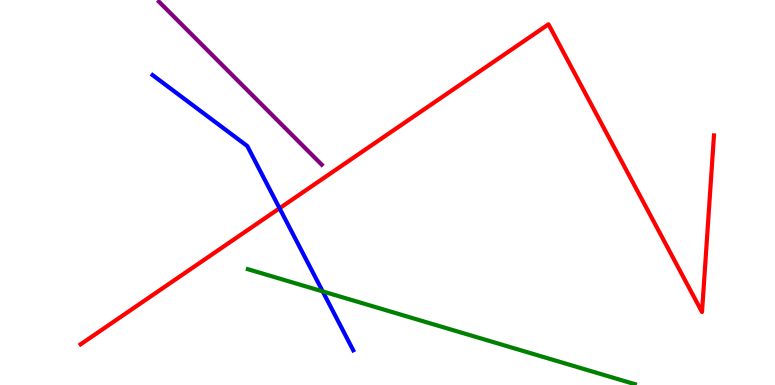[{'lines': ['blue', 'red'], 'intersections': [{'x': 3.61, 'y': 4.59}]}, {'lines': ['green', 'red'], 'intersections': []}, {'lines': ['purple', 'red'], 'intersections': []}, {'lines': ['blue', 'green'], 'intersections': [{'x': 4.16, 'y': 2.43}]}, {'lines': ['blue', 'purple'], 'intersections': []}, {'lines': ['green', 'purple'], 'intersections': []}]